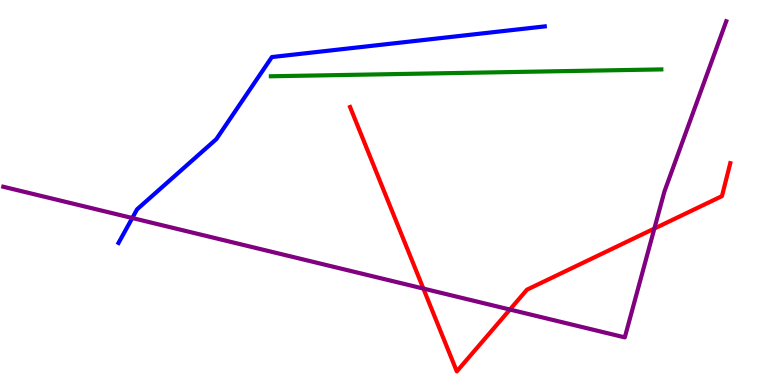[{'lines': ['blue', 'red'], 'intersections': []}, {'lines': ['green', 'red'], 'intersections': []}, {'lines': ['purple', 'red'], 'intersections': [{'x': 5.46, 'y': 2.5}, {'x': 6.58, 'y': 1.96}, {'x': 8.44, 'y': 4.06}]}, {'lines': ['blue', 'green'], 'intersections': []}, {'lines': ['blue', 'purple'], 'intersections': [{'x': 1.71, 'y': 4.34}]}, {'lines': ['green', 'purple'], 'intersections': []}]